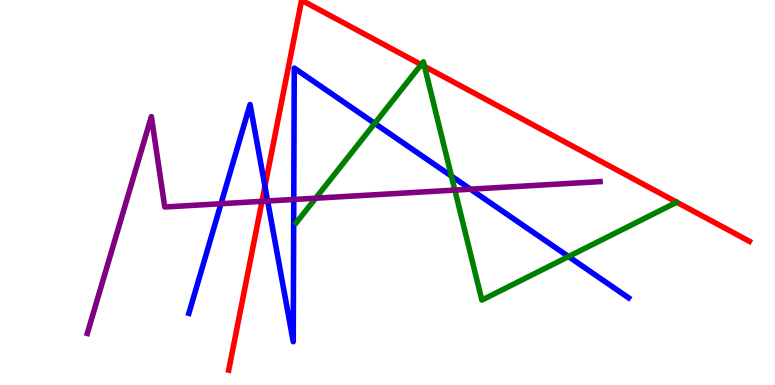[{'lines': ['blue', 'red'], 'intersections': [{'x': 3.42, 'y': 5.16}]}, {'lines': ['green', 'red'], 'intersections': [{'x': 5.43, 'y': 8.32}, {'x': 5.48, 'y': 8.28}]}, {'lines': ['purple', 'red'], 'intersections': [{'x': 3.38, 'y': 4.77}]}, {'lines': ['blue', 'green'], 'intersections': [{'x': 4.84, 'y': 6.79}, {'x': 5.82, 'y': 5.43}, {'x': 7.34, 'y': 3.34}]}, {'lines': ['blue', 'purple'], 'intersections': [{'x': 2.85, 'y': 4.71}, {'x': 3.45, 'y': 4.78}, {'x': 3.79, 'y': 4.82}, {'x': 6.07, 'y': 5.09}]}, {'lines': ['green', 'purple'], 'intersections': [{'x': 4.07, 'y': 4.85}, {'x': 5.87, 'y': 5.06}]}]